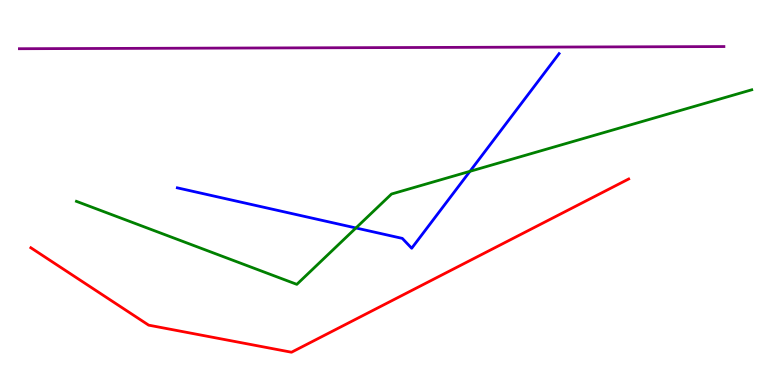[{'lines': ['blue', 'red'], 'intersections': []}, {'lines': ['green', 'red'], 'intersections': []}, {'lines': ['purple', 'red'], 'intersections': []}, {'lines': ['blue', 'green'], 'intersections': [{'x': 4.59, 'y': 4.08}, {'x': 6.06, 'y': 5.55}]}, {'lines': ['blue', 'purple'], 'intersections': []}, {'lines': ['green', 'purple'], 'intersections': []}]